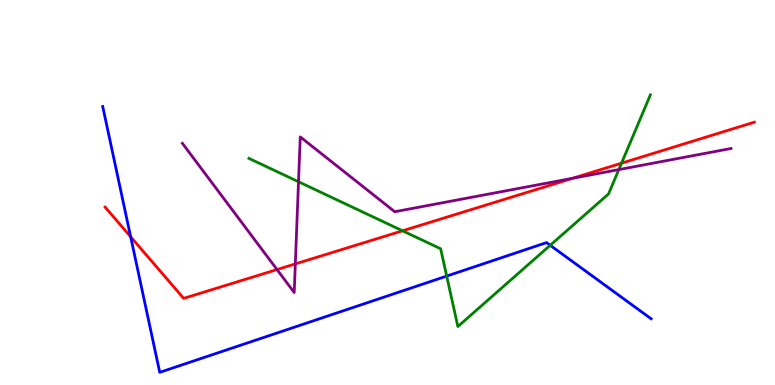[{'lines': ['blue', 'red'], 'intersections': [{'x': 1.69, 'y': 3.85}]}, {'lines': ['green', 'red'], 'intersections': [{'x': 5.19, 'y': 4.01}, {'x': 8.02, 'y': 5.76}]}, {'lines': ['purple', 'red'], 'intersections': [{'x': 3.57, 'y': 3.0}, {'x': 3.81, 'y': 3.15}, {'x': 7.39, 'y': 5.37}]}, {'lines': ['blue', 'green'], 'intersections': [{'x': 5.76, 'y': 2.83}, {'x': 7.1, 'y': 3.63}]}, {'lines': ['blue', 'purple'], 'intersections': []}, {'lines': ['green', 'purple'], 'intersections': [{'x': 3.85, 'y': 5.28}, {'x': 7.98, 'y': 5.59}]}]